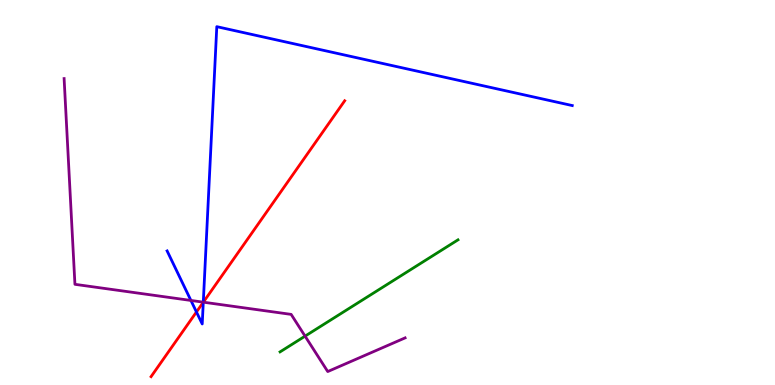[{'lines': ['blue', 'red'], 'intersections': [{'x': 2.53, 'y': 1.9}, {'x': 2.62, 'y': 2.15}]}, {'lines': ['green', 'red'], 'intersections': []}, {'lines': ['purple', 'red'], 'intersections': [{'x': 2.62, 'y': 2.15}]}, {'lines': ['blue', 'green'], 'intersections': []}, {'lines': ['blue', 'purple'], 'intersections': [{'x': 2.46, 'y': 2.2}, {'x': 2.62, 'y': 2.15}]}, {'lines': ['green', 'purple'], 'intersections': [{'x': 3.94, 'y': 1.27}]}]